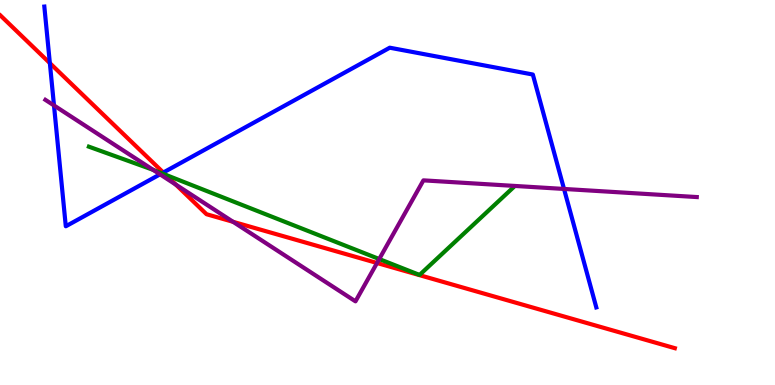[{'lines': ['blue', 'red'], 'intersections': [{'x': 0.643, 'y': 8.36}, {'x': 2.11, 'y': 5.52}]}, {'lines': ['green', 'red'], 'intersections': [{'x': 2.14, 'y': 5.46}]}, {'lines': ['purple', 'red'], 'intersections': [{'x': 2.27, 'y': 5.2}, {'x': 3.01, 'y': 4.24}, {'x': 4.86, 'y': 3.17}]}, {'lines': ['blue', 'green'], 'intersections': [{'x': 2.09, 'y': 5.5}]}, {'lines': ['blue', 'purple'], 'intersections': [{'x': 0.697, 'y': 7.26}, {'x': 2.06, 'y': 5.47}, {'x': 7.28, 'y': 5.09}]}, {'lines': ['green', 'purple'], 'intersections': [{'x': 1.98, 'y': 5.59}, {'x': 4.89, 'y': 3.27}]}]